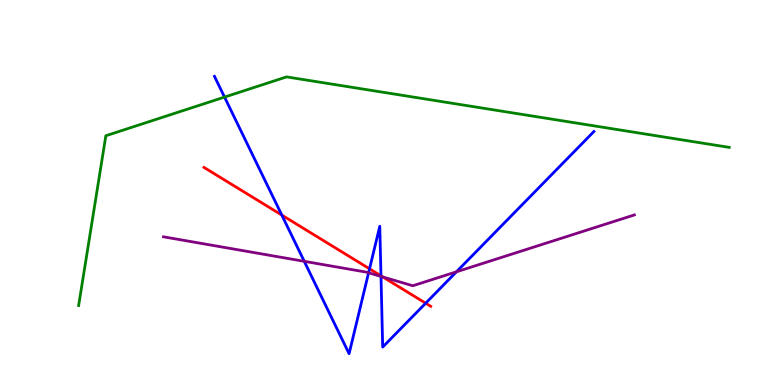[{'lines': ['blue', 'red'], 'intersections': [{'x': 3.64, 'y': 4.41}, {'x': 4.77, 'y': 3.02}, {'x': 4.92, 'y': 2.84}, {'x': 5.49, 'y': 2.12}]}, {'lines': ['green', 'red'], 'intersections': []}, {'lines': ['purple', 'red'], 'intersections': [{'x': 4.94, 'y': 2.81}]}, {'lines': ['blue', 'green'], 'intersections': [{'x': 2.9, 'y': 7.48}]}, {'lines': ['blue', 'purple'], 'intersections': [{'x': 3.93, 'y': 3.21}, {'x': 4.76, 'y': 2.91}, {'x': 4.92, 'y': 2.82}, {'x': 5.89, 'y': 2.94}]}, {'lines': ['green', 'purple'], 'intersections': []}]